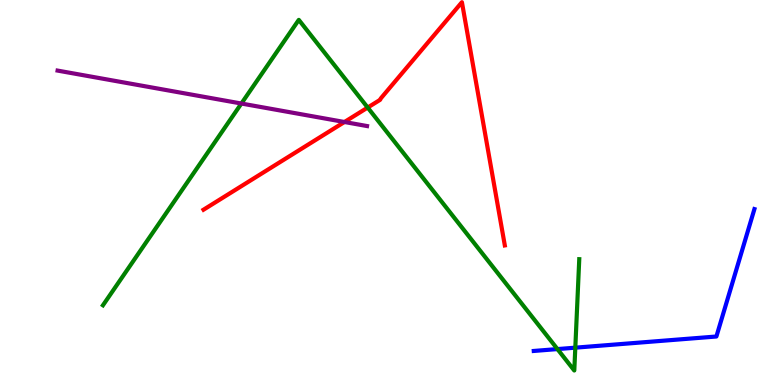[{'lines': ['blue', 'red'], 'intersections': []}, {'lines': ['green', 'red'], 'intersections': [{'x': 4.74, 'y': 7.21}]}, {'lines': ['purple', 'red'], 'intersections': [{'x': 4.44, 'y': 6.83}]}, {'lines': ['blue', 'green'], 'intersections': [{'x': 7.19, 'y': 0.933}, {'x': 7.42, 'y': 0.97}]}, {'lines': ['blue', 'purple'], 'intersections': []}, {'lines': ['green', 'purple'], 'intersections': [{'x': 3.11, 'y': 7.31}]}]